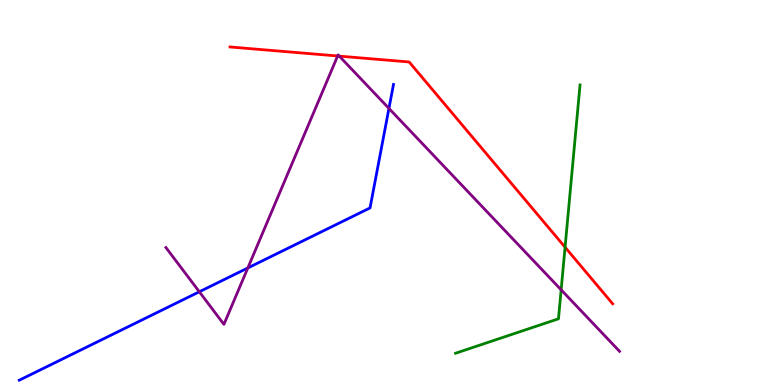[{'lines': ['blue', 'red'], 'intersections': []}, {'lines': ['green', 'red'], 'intersections': [{'x': 7.29, 'y': 3.58}]}, {'lines': ['purple', 'red'], 'intersections': [{'x': 4.36, 'y': 8.55}, {'x': 4.38, 'y': 8.54}]}, {'lines': ['blue', 'green'], 'intersections': []}, {'lines': ['blue', 'purple'], 'intersections': [{'x': 2.57, 'y': 2.42}, {'x': 3.2, 'y': 3.04}, {'x': 5.02, 'y': 7.18}]}, {'lines': ['green', 'purple'], 'intersections': [{'x': 7.24, 'y': 2.47}]}]